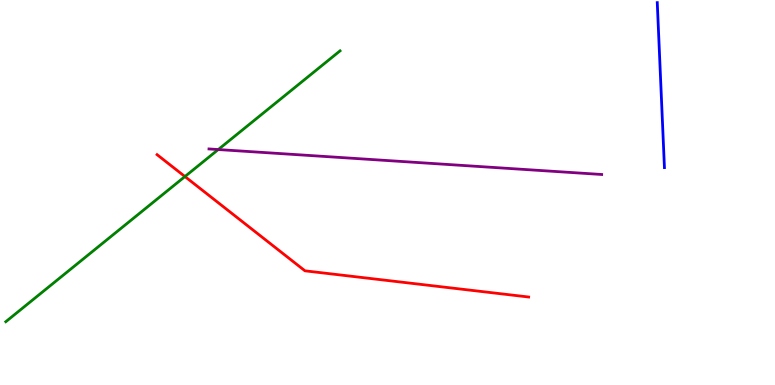[{'lines': ['blue', 'red'], 'intersections': []}, {'lines': ['green', 'red'], 'intersections': [{'x': 2.39, 'y': 5.41}]}, {'lines': ['purple', 'red'], 'intersections': []}, {'lines': ['blue', 'green'], 'intersections': []}, {'lines': ['blue', 'purple'], 'intersections': []}, {'lines': ['green', 'purple'], 'intersections': [{'x': 2.82, 'y': 6.12}]}]